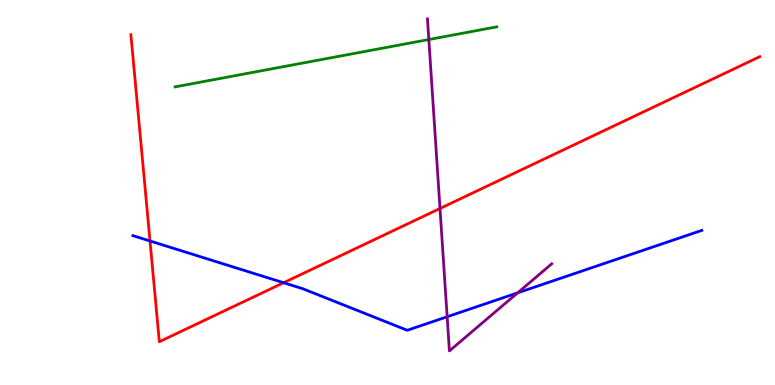[{'lines': ['blue', 'red'], 'intersections': [{'x': 1.94, 'y': 3.74}, {'x': 3.66, 'y': 2.66}]}, {'lines': ['green', 'red'], 'intersections': []}, {'lines': ['purple', 'red'], 'intersections': [{'x': 5.68, 'y': 4.58}]}, {'lines': ['blue', 'green'], 'intersections': []}, {'lines': ['blue', 'purple'], 'intersections': [{'x': 5.77, 'y': 1.77}, {'x': 6.68, 'y': 2.39}]}, {'lines': ['green', 'purple'], 'intersections': [{'x': 5.53, 'y': 8.97}]}]